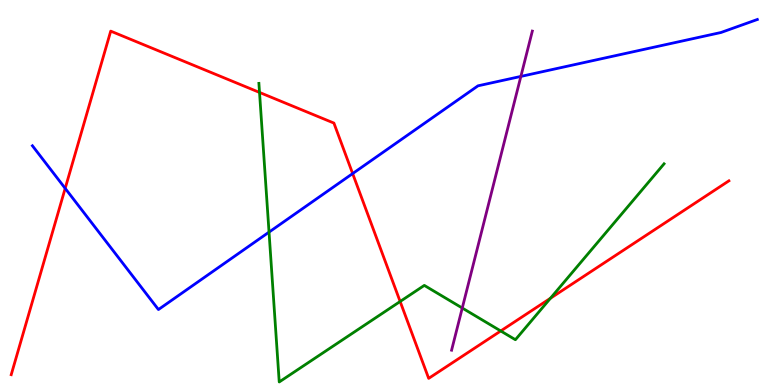[{'lines': ['blue', 'red'], 'intersections': [{'x': 0.841, 'y': 5.11}, {'x': 4.55, 'y': 5.49}]}, {'lines': ['green', 'red'], 'intersections': [{'x': 3.35, 'y': 7.6}, {'x': 5.16, 'y': 2.17}, {'x': 6.46, 'y': 1.4}, {'x': 7.1, 'y': 2.25}]}, {'lines': ['purple', 'red'], 'intersections': []}, {'lines': ['blue', 'green'], 'intersections': [{'x': 3.47, 'y': 3.97}]}, {'lines': ['blue', 'purple'], 'intersections': [{'x': 6.72, 'y': 8.02}]}, {'lines': ['green', 'purple'], 'intersections': [{'x': 5.96, 'y': 2.0}]}]